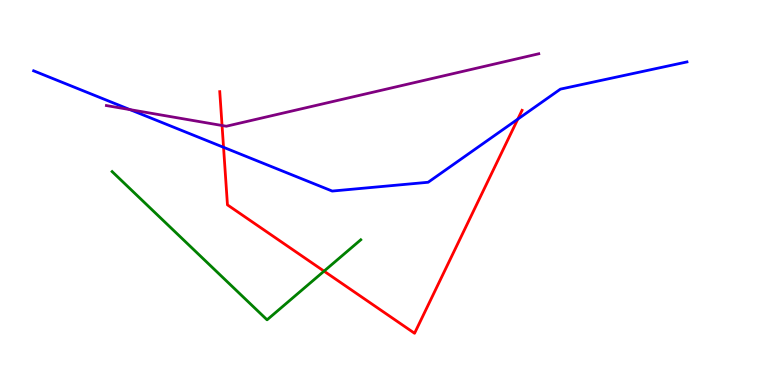[{'lines': ['blue', 'red'], 'intersections': [{'x': 2.88, 'y': 6.17}, {'x': 6.68, 'y': 6.91}]}, {'lines': ['green', 'red'], 'intersections': [{'x': 4.18, 'y': 2.96}]}, {'lines': ['purple', 'red'], 'intersections': [{'x': 2.87, 'y': 6.74}]}, {'lines': ['blue', 'green'], 'intersections': []}, {'lines': ['blue', 'purple'], 'intersections': [{'x': 1.68, 'y': 7.15}]}, {'lines': ['green', 'purple'], 'intersections': []}]